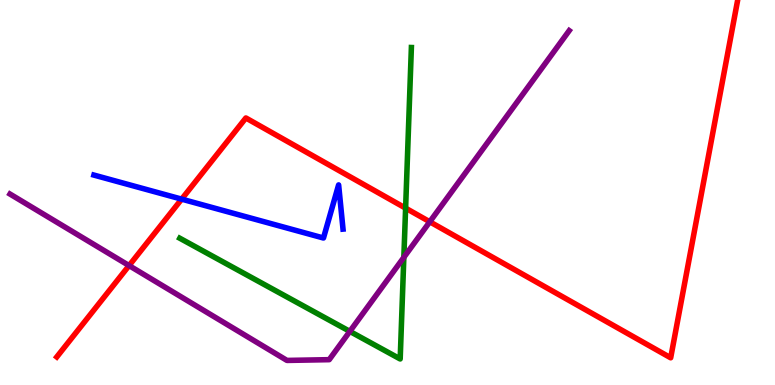[{'lines': ['blue', 'red'], 'intersections': [{'x': 2.34, 'y': 4.83}]}, {'lines': ['green', 'red'], 'intersections': [{'x': 5.23, 'y': 4.59}]}, {'lines': ['purple', 'red'], 'intersections': [{'x': 1.67, 'y': 3.1}, {'x': 5.55, 'y': 4.24}]}, {'lines': ['blue', 'green'], 'intersections': []}, {'lines': ['blue', 'purple'], 'intersections': []}, {'lines': ['green', 'purple'], 'intersections': [{'x': 4.51, 'y': 1.39}, {'x': 5.21, 'y': 3.32}]}]